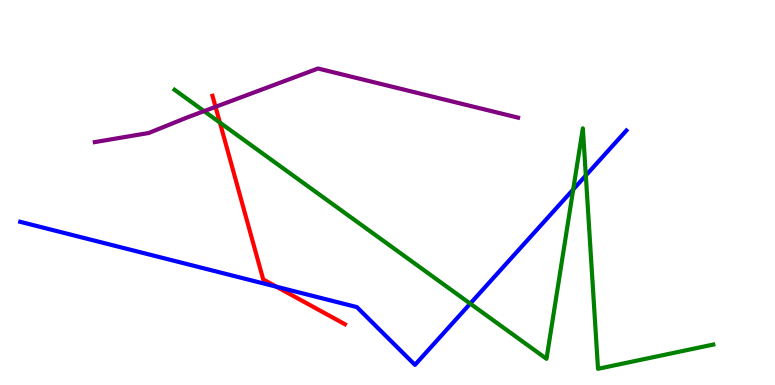[{'lines': ['blue', 'red'], 'intersections': [{'x': 3.57, 'y': 2.55}]}, {'lines': ['green', 'red'], 'intersections': [{'x': 2.84, 'y': 6.82}]}, {'lines': ['purple', 'red'], 'intersections': [{'x': 2.78, 'y': 7.22}]}, {'lines': ['blue', 'green'], 'intersections': [{'x': 6.07, 'y': 2.11}, {'x': 7.4, 'y': 5.08}, {'x': 7.56, 'y': 5.44}]}, {'lines': ['blue', 'purple'], 'intersections': []}, {'lines': ['green', 'purple'], 'intersections': [{'x': 2.63, 'y': 7.11}]}]